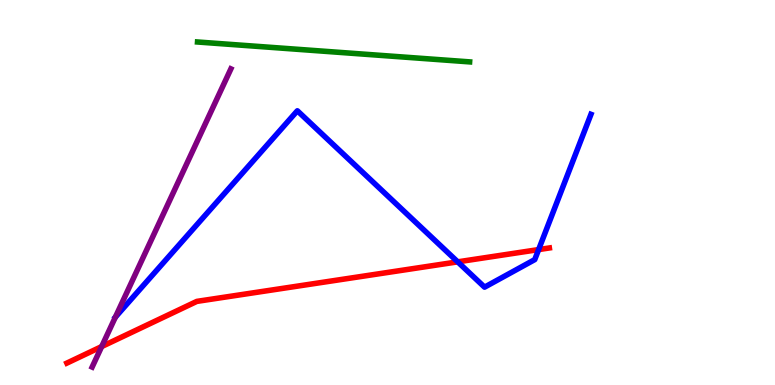[{'lines': ['blue', 'red'], 'intersections': [{'x': 5.91, 'y': 3.2}, {'x': 6.95, 'y': 3.52}]}, {'lines': ['green', 'red'], 'intersections': []}, {'lines': ['purple', 'red'], 'intersections': [{'x': 1.31, 'y': 0.998}]}, {'lines': ['blue', 'green'], 'intersections': []}, {'lines': ['blue', 'purple'], 'intersections': [{'x': 1.49, 'y': 1.76}]}, {'lines': ['green', 'purple'], 'intersections': []}]